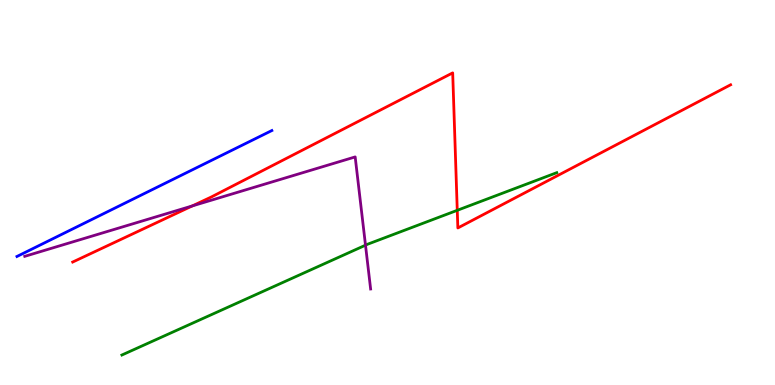[{'lines': ['blue', 'red'], 'intersections': []}, {'lines': ['green', 'red'], 'intersections': [{'x': 5.9, 'y': 4.54}]}, {'lines': ['purple', 'red'], 'intersections': [{'x': 2.48, 'y': 4.65}]}, {'lines': ['blue', 'green'], 'intersections': []}, {'lines': ['blue', 'purple'], 'intersections': []}, {'lines': ['green', 'purple'], 'intersections': [{'x': 4.72, 'y': 3.63}]}]